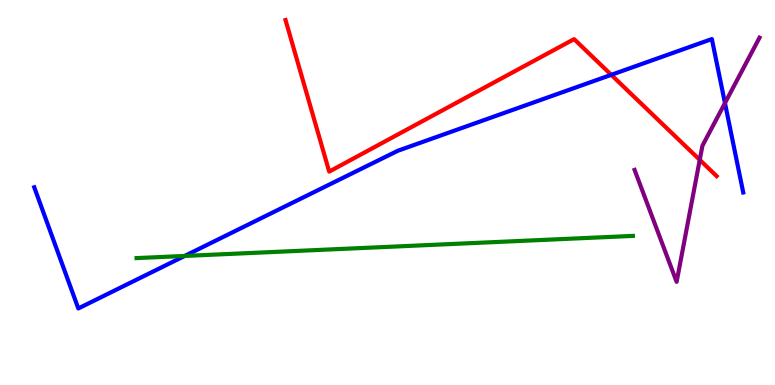[{'lines': ['blue', 'red'], 'intersections': [{'x': 7.89, 'y': 8.06}]}, {'lines': ['green', 'red'], 'intersections': []}, {'lines': ['purple', 'red'], 'intersections': [{'x': 9.03, 'y': 5.85}]}, {'lines': ['blue', 'green'], 'intersections': [{'x': 2.38, 'y': 3.35}]}, {'lines': ['blue', 'purple'], 'intersections': [{'x': 9.35, 'y': 7.32}]}, {'lines': ['green', 'purple'], 'intersections': []}]